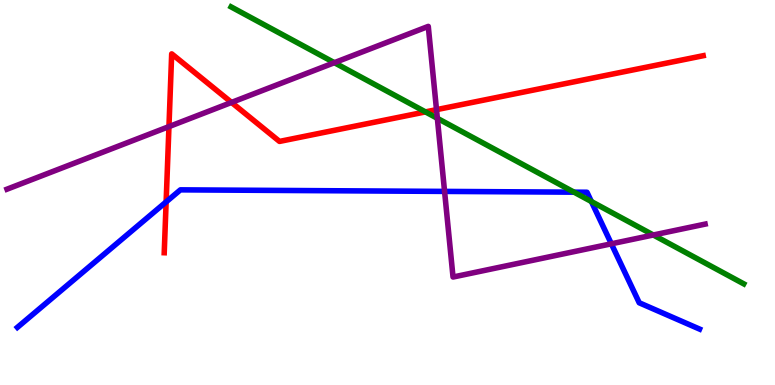[{'lines': ['blue', 'red'], 'intersections': [{'x': 2.14, 'y': 4.76}]}, {'lines': ['green', 'red'], 'intersections': [{'x': 5.49, 'y': 7.09}]}, {'lines': ['purple', 'red'], 'intersections': [{'x': 2.18, 'y': 6.71}, {'x': 2.99, 'y': 7.34}, {'x': 5.63, 'y': 7.15}]}, {'lines': ['blue', 'green'], 'intersections': [{'x': 7.41, 'y': 5.01}, {'x': 7.63, 'y': 4.77}]}, {'lines': ['blue', 'purple'], 'intersections': [{'x': 5.74, 'y': 5.03}, {'x': 7.89, 'y': 3.67}]}, {'lines': ['green', 'purple'], 'intersections': [{'x': 4.31, 'y': 8.37}, {'x': 5.64, 'y': 6.93}, {'x': 8.43, 'y': 3.9}]}]